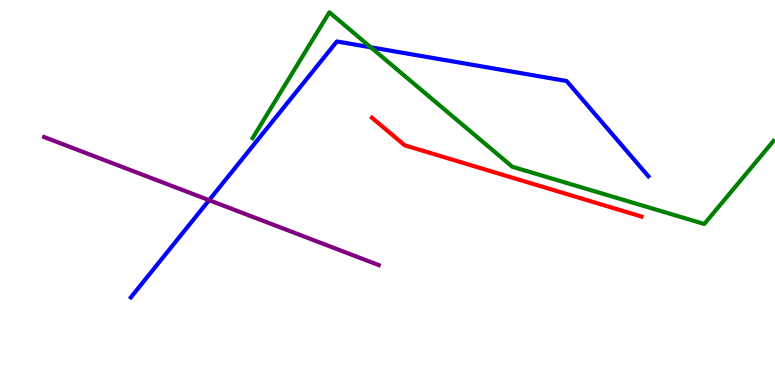[{'lines': ['blue', 'red'], 'intersections': []}, {'lines': ['green', 'red'], 'intersections': []}, {'lines': ['purple', 'red'], 'intersections': []}, {'lines': ['blue', 'green'], 'intersections': [{'x': 4.78, 'y': 8.77}]}, {'lines': ['blue', 'purple'], 'intersections': [{'x': 2.7, 'y': 4.8}]}, {'lines': ['green', 'purple'], 'intersections': []}]